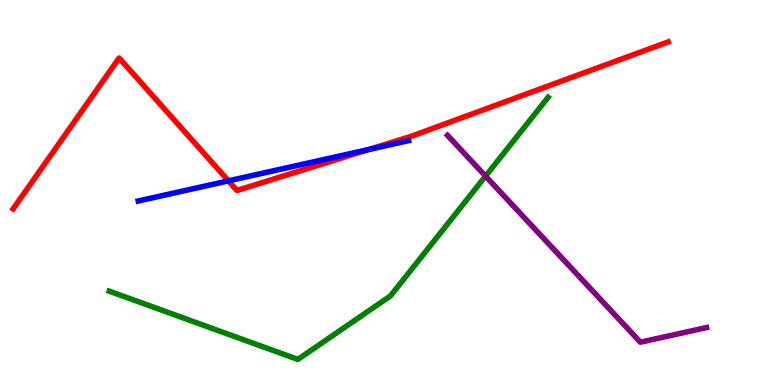[{'lines': ['blue', 'red'], 'intersections': [{'x': 2.95, 'y': 5.3}, {'x': 4.76, 'y': 6.12}]}, {'lines': ['green', 'red'], 'intersections': []}, {'lines': ['purple', 'red'], 'intersections': []}, {'lines': ['blue', 'green'], 'intersections': []}, {'lines': ['blue', 'purple'], 'intersections': []}, {'lines': ['green', 'purple'], 'intersections': [{'x': 6.27, 'y': 5.43}]}]